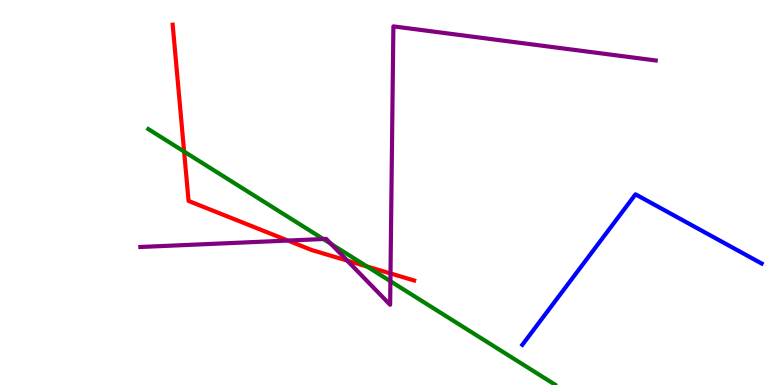[{'lines': ['blue', 'red'], 'intersections': []}, {'lines': ['green', 'red'], 'intersections': [{'x': 2.38, 'y': 6.06}, {'x': 4.74, 'y': 3.08}]}, {'lines': ['purple', 'red'], 'intersections': [{'x': 3.72, 'y': 3.75}, {'x': 4.48, 'y': 3.23}, {'x': 5.04, 'y': 2.9}]}, {'lines': ['blue', 'green'], 'intersections': []}, {'lines': ['blue', 'purple'], 'intersections': []}, {'lines': ['green', 'purple'], 'intersections': [{'x': 4.17, 'y': 3.79}, {'x': 4.27, 'y': 3.67}, {'x': 5.04, 'y': 2.7}]}]